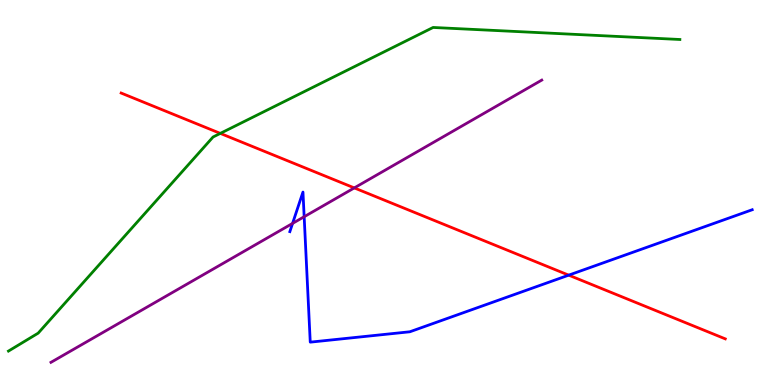[{'lines': ['blue', 'red'], 'intersections': [{'x': 7.34, 'y': 2.85}]}, {'lines': ['green', 'red'], 'intersections': [{'x': 2.84, 'y': 6.54}]}, {'lines': ['purple', 'red'], 'intersections': [{'x': 4.57, 'y': 5.12}]}, {'lines': ['blue', 'green'], 'intersections': []}, {'lines': ['blue', 'purple'], 'intersections': [{'x': 3.78, 'y': 4.2}, {'x': 3.92, 'y': 4.37}]}, {'lines': ['green', 'purple'], 'intersections': []}]